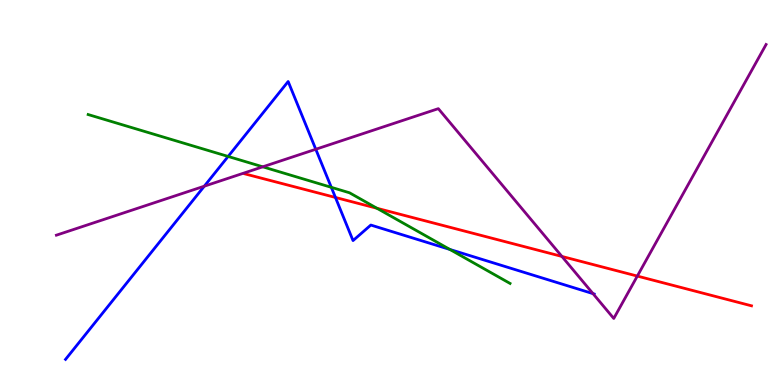[{'lines': ['blue', 'red'], 'intersections': [{'x': 4.33, 'y': 4.87}]}, {'lines': ['green', 'red'], 'intersections': [{'x': 4.86, 'y': 4.59}]}, {'lines': ['purple', 'red'], 'intersections': [{'x': 7.25, 'y': 3.34}, {'x': 8.22, 'y': 2.83}]}, {'lines': ['blue', 'green'], 'intersections': [{'x': 2.94, 'y': 5.94}, {'x': 4.27, 'y': 5.13}, {'x': 5.8, 'y': 3.52}]}, {'lines': ['blue', 'purple'], 'intersections': [{'x': 2.64, 'y': 5.16}, {'x': 4.07, 'y': 6.12}, {'x': 7.65, 'y': 2.37}]}, {'lines': ['green', 'purple'], 'intersections': [{'x': 3.39, 'y': 5.67}]}]